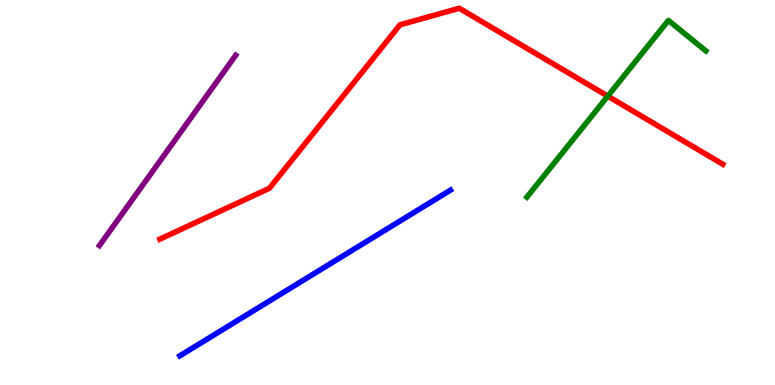[{'lines': ['blue', 'red'], 'intersections': []}, {'lines': ['green', 'red'], 'intersections': [{'x': 7.84, 'y': 7.5}]}, {'lines': ['purple', 'red'], 'intersections': []}, {'lines': ['blue', 'green'], 'intersections': []}, {'lines': ['blue', 'purple'], 'intersections': []}, {'lines': ['green', 'purple'], 'intersections': []}]